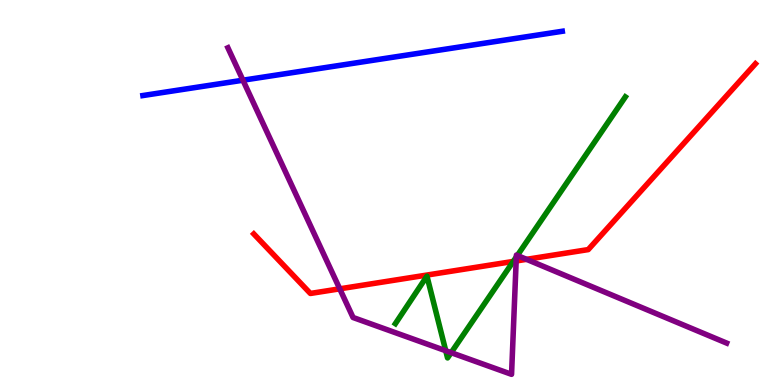[{'lines': ['blue', 'red'], 'intersections': []}, {'lines': ['green', 'red'], 'intersections': [{'x': 6.62, 'y': 3.21}]}, {'lines': ['purple', 'red'], 'intersections': [{'x': 4.38, 'y': 2.5}, {'x': 6.66, 'y': 3.22}, {'x': 6.79, 'y': 3.26}]}, {'lines': ['blue', 'green'], 'intersections': []}, {'lines': ['blue', 'purple'], 'intersections': [{'x': 3.13, 'y': 7.92}]}, {'lines': ['green', 'purple'], 'intersections': [{'x': 5.75, 'y': 0.89}, {'x': 5.82, 'y': 0.84}, {'x': 6.66, 'y': 3.33}, {'x': 6.68, 'y': 3.36}]}]